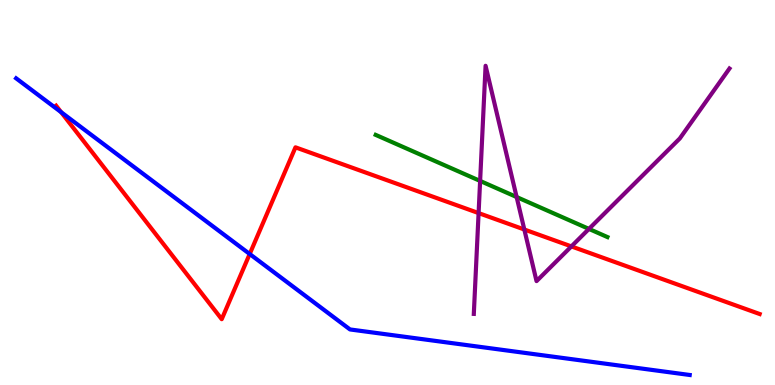[{'lines': ['blue', 'red'], 'intersections': [{'x': 0.788, 'y': 7.09}, {'x': 3.22, 'y': 3.4}]}, {'lines': ['green', 'red'], 'intersections': []}, {'lines': ['purple', 'red'], 'intersections': [{'x': 6.18, 'y': 4.47}, {'x': 6.77, 'y': 4.04}, {'x': 7.37, 'y': 3.6}]}, {'lines': ['blue', 'green'], 'intersections': []}, {'lines': ['blue', 'purple'], 'intersections': []}, {'lines': ['green', 'purple'], 'intersections': [{'x': 6.2, 'y': 5.3}, {'x': 6.67, 'y': 4.88}, {'x': 7.6, 'y': 4.05}]}]